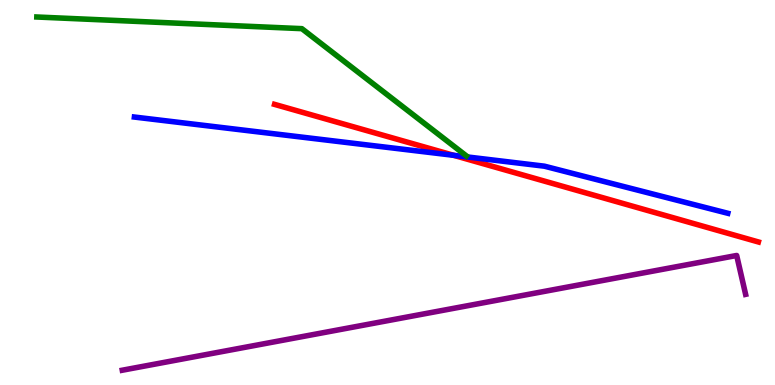[{'lines': ['blue', 'red'], 'intersections': [{'x': 5.85, 'y': 5.97}]}, {'lines': ['green', 'red'], 'intersections': []}, {'lines': ['purple', 'red'], 'intersections': []}, {'lines': ['blue', 'green'], 'intersections': []}, {'lines': ['blue', 'purple'], 'intersections': []}, {'lines': ['green', 'purple'], 'intersections': []}]